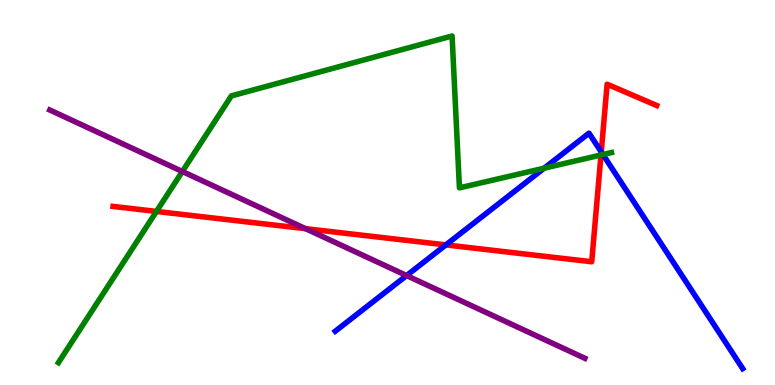[{'lines': ['blue', 'red'], 'intersections': [{'x': 5.75, 'y': 3.64}, {'x': 7.76, 'y': 6.05}]}, {'lines': ['green', 'red'], 'intersections': [{'x': 2.02, 'y': 4.51}, {'x': 7.75, 'y': 5.97}]}, {'lines': ['purple', 'red'], 'intersections': [{'x': 3.94, 'y': 4.06}]}, {'lines': ['blue', 'green'], 'intersections': [{'x': 7.02, 'y': 5.63}, {'x': 7.78, 'y': 5.99}]}, {'lines': ['blue', 'purple'], 'intersections': [{'x': 5.25, 'y': 2.84}]}, {'lines': ['green', 'purple'], 'intersections': [{'x': 2.35, 'y': 5.55}]}]